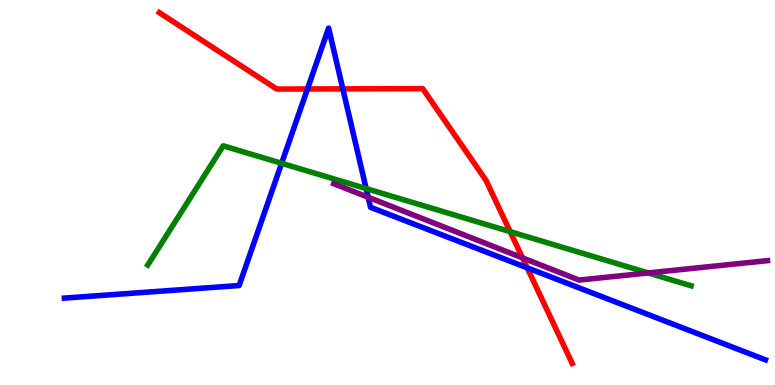[{'lines': ['blue', 'red'], 'intersections': [{'x': 3.97, 'y': 7.69}, {'x': 4.42, 'y': 7.69}, {'x': 6.8, 'y': 3.04}]}, {'lines': ['green', 'red'], 'intersections': [{'x': 6.58, 'y': 3.98}]}, {'lines': ['purple', 'red'], 'intersections': [{'x': 6.74, 'y': 3.3}]}, {'lines': ['blue', 'green'], 'intersections': [{'x': 3.63, 'y': 5.76}, {'x': 4.72, 'y': 5.1}]}, {'lines': ['blue', 'purple'], 'intersections': [{'x': 4.75, 'y': 4.88}]}, {'lines': ['green', 'purple'], 'intersections': [{'x': 8.36, 'y': 2.91}]}]